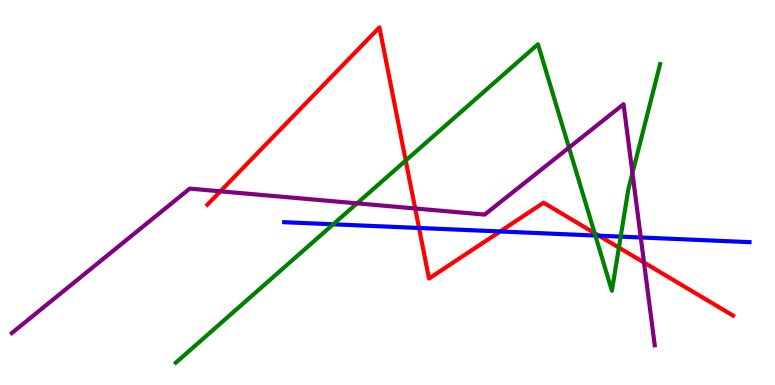[{'lines': ['blue', 'red'], 'intersections': [{'x': 5.41, 'y': 4.08}, {'x': 6.45, 'y': 3.99}, {'x': 7.73, 'y': 3.88}]}, {'lines': ['green', 'red'], 'intersections': [{'x': 5.24, 'y': 5.83}, {'x': 7.67, 'y': 3.94}, {'x': 7.99, 'y': 3.57}]}, {'lines': ['purple', 'red'], 'intersections': [{'x': 2.84, 'y': 5.03}, {'x': 5.36, 'y': 4.59}, {'x': 8.31, 'y': 3.18}]}, {'lines': ['blue', 'green'], 'intersections': [{'x': 4.3, 'y': 4.17}, {'x': 7.68, 'y': 3.88}, {'x': 8.01, 'y': 3.85}]}, {'lines': ['blue', 'purple'], 'intersections': [{'x': 8.27, 'y': 3.83}]}, {'lines': ['green', 'purple'], 'intersections': [{'x': 4.61, 'y': 4.72}, {'x': 7.34, 'y': 6.17}, {'x': 8.16, 'y': 5.51}]}]